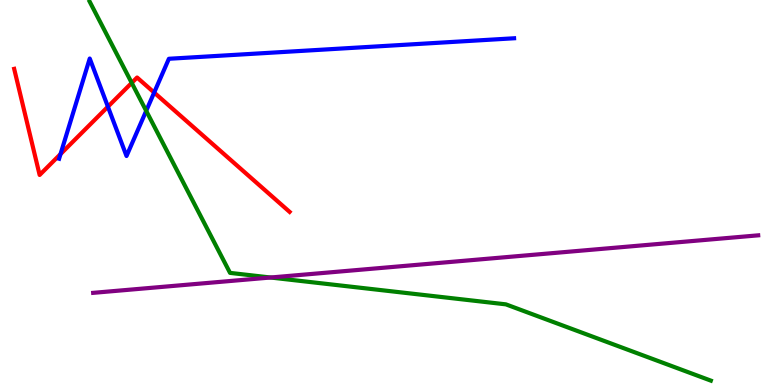[{'lines': ['blue', 'red'], 'intersections': [{'x': 0.781, 'y': 6.0}, {'x': 1.39, 'y': 7.23}, {'x': 1.99, 'y': 7.6}]}, {'lines': ['green', 'red'], 'intersections': [{'x': 1.7, 'y': 7.85}]}, {'lines': ['purple', 'red'], 'intersections': []}, {'lines': ['blue', 'green'], 'intersections': [{'x': 1.89, 'y': 7.12}]}, {'lines': ['blue', 'purple'], 'intersections': []}, {'lines': ['green', 'purple'], 'intersections': [{'x': 3.49, 'y': 2.79}]}]